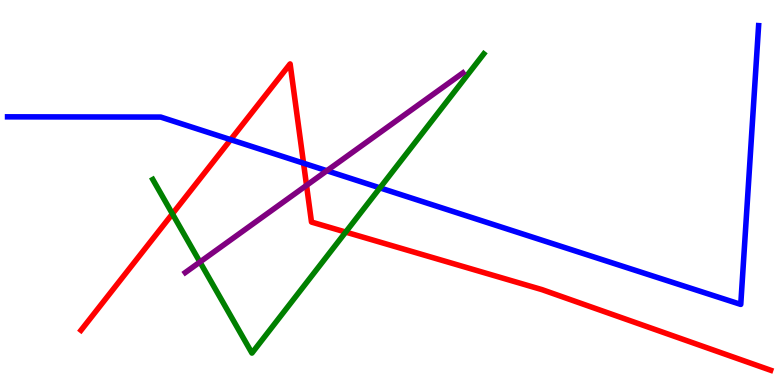[{'lines': ['blue', 'red'], 'intersections': [{'x': 2.98, 'y': 6.37}, {'x': 3.92, 'y': 5.76}]}, {'lines': ['green', 'red'], 'intersections': [{'x': 2.22, 'y': 4.45}, {'x': 4.46, 'y': 3.97}]}, {'lines': ['purple', 'red'], 'intersections': [{'x': 3.96, 'y': 5.19}]}, {'lines': ['blue', 'green'], 'intersections': [{'x': 4.9, 'y': 5.12}]}, {'lines': ['blue', 'purple'], 'intersections': [{'x': 4.22, 'y': 5.57}]}, {'lines': ['green', 'purple'], 'intersections': [{'x': 2.58, 'y': 3.19}]}]